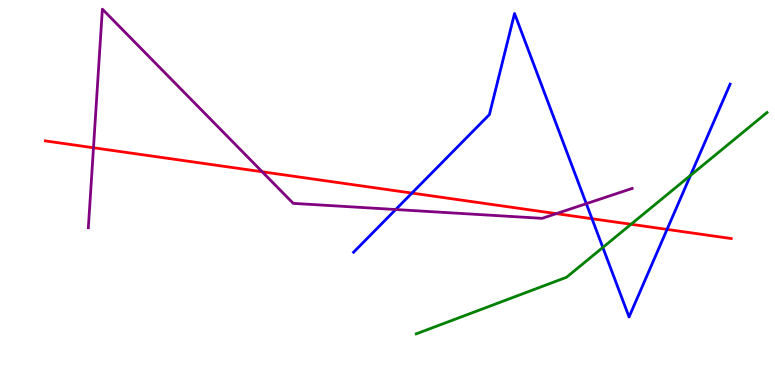[{'lines': ['blue', 'red'], 'intersections': [{'x': 5.32, 'y': 4.98}, {'x': 7.64, 'y': 4.32}, {'x': 8.61, 'y': 4.04}]}, {'lines': ['green', 'red'], 'intersections': [{'x': 8.14, 'y': 4.17}]}, {'lines': ['purple', 'red'], 'intersections': [{'x': 1.21, 'y': 6.16}, {'x': 3.38, 'y': 5.54}, {'x': 7.18, 'y': 4.45}]}, {'lines': ['blue', 'green'], 'intersections': [{'x': 7.78, 'y': 3.57}, {'x': 8.91, 'y': 5.44}]}, {'lines': ['blue', 'purple'], 'intersections': [{'x': 5.11, 'y': 4.56}, {'x': 7.57, 'y': 4.71}]}, {'lines': ['green', 'purple'], 'intersections': []}]